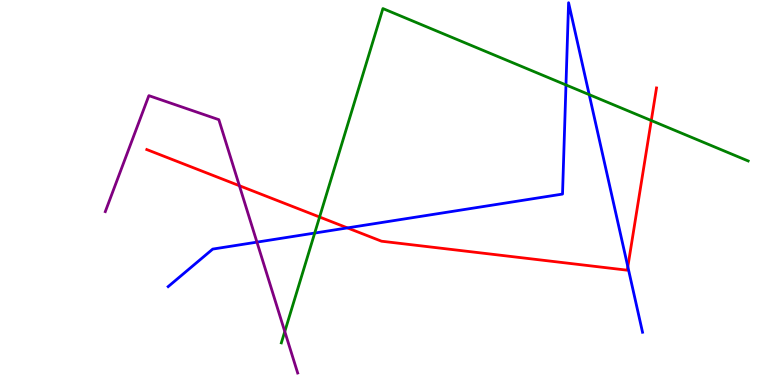[{'lines': ['blue', 'red'], 'intersections': [{'x': 4.48, 'y': 4.08}, {'x': 8.1, 'y': 3.07}]}, {'lines': ['green', 'red'], 'intersections': [{'x': 4.12, 'y': 4.36}, {'x': 8.4, 'y': 6.87}]}, {'lines': ['purple', 'red'], 'intersections': [{'x': 3.09, 'y': 5.18}]}, {'lines': ['blue', 'green'], 'intersections': [{'x': 4.06, 'y': 3.95}, {'x': 7.3, 'y': 7.79}, {'x': 7.6, 'y': 7.54}]}, {'lines': ['blue', 'purple'], 'intersections': [{'x': 3.32, 'y': 3.71}]}, {'lines': ['green', 'purple'], 'intersections': [{'x': 3.67, 'y': 1.39}]}]